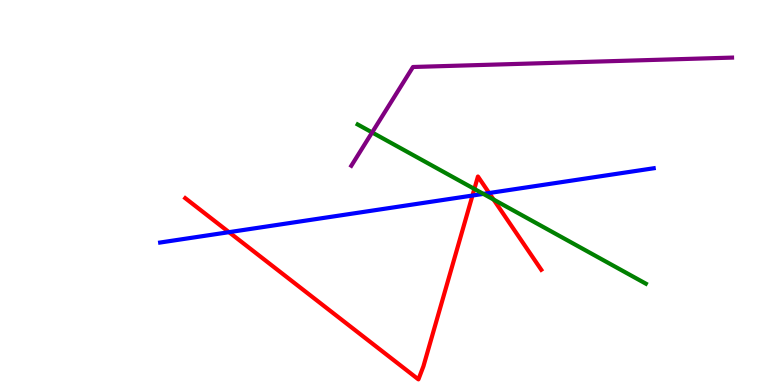[{'lines': ['blue', 'red'], 'intersections': [{'x': 2.95, 'y': 3.97}, {'x': 6.1, 'y': 4.92}, {'x': 6.31, 'y': 4.99}]}, {'lines': ['green', 'red'], 'intersections': [{'x': 6.12, 'y': 5.09}, {'x': 6.37, 'y': 4.82}]}, {'lines': ['purple', 'red'], 'intersections': []}, {'lines': ['blue', 'green'], 'intersections': [{'x': 6.24, 'y': 4.96}]}, {'lines': ['blue', 'purple'], 'intersections': []}, {'lines': ['green', 'purple'], 'intersections': [{'x': 4.8, 'y': 6.56}]}]